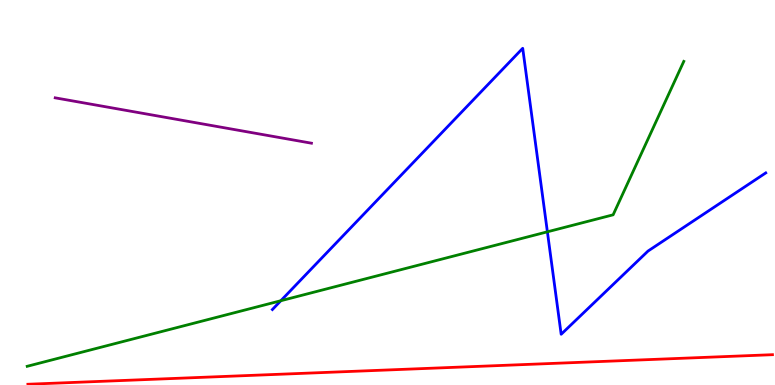[{'lines': ['blue', 'red'], 'intersections': []}, {'lines': ['green', 'red'], 'intersections': []}, {'lines': ['purple', 'red'], 'intersections': []}, {'lines': ['blue', 'green'], 'intersections': [{'x': 3.62, 'y': 2.19}, {'x': 7.06, 'y': 3.98}]}, {'lines': ['blue', 'purple'], 'intersections': []}, {'lines': ['green', 'purple'], 'intersections': []}]